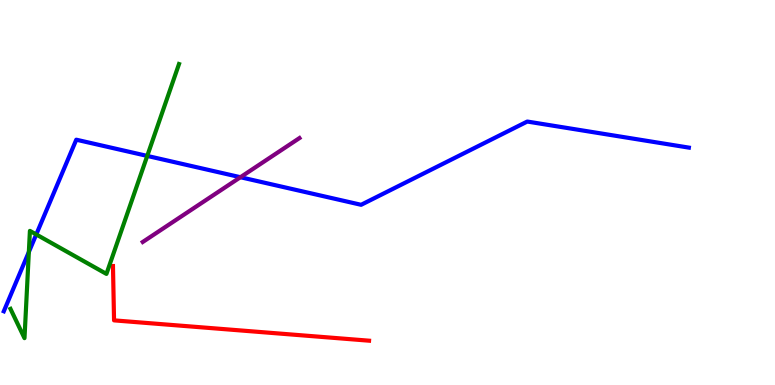[{'lines': ['blue', 'red'], 'intersections': []}, {'lines': ['green', 'red'], 'intersections': []}, {'lines': ['purple', 'red'], 'intersections': []}, {'lines': ['blue', 'green'], 'intersections': [{'x': 0.372, 'y': 3.45}, {'x': 0.468, 'y': 3.91}, {'x': 1.9, 'y': 5.95}]}, {'lines': ['blue', 'purple'], 'intersections': [{'x': 3.1, 'y': 5.4}]}, {'lines': ['green', 'purple'], 'intersections': []}]